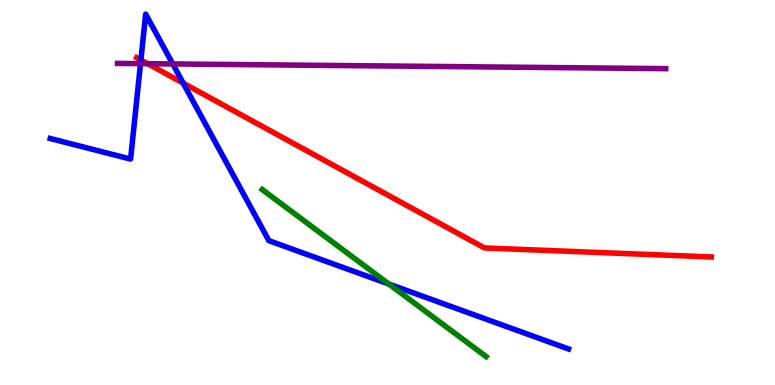[{'lines': ['blue', 'red'], 'intersections': [{'x': 1.82, 'y': 8.44}, {'x': 2.36, 'y': 7.84}]}, {'lines': ['green', 'red'], 'intersections': []}, {'lines': ['purple', 'red'], 'intersections': [{'x': 1.91, 'y': 8.35}]}, {'lines': ['blue', 'green'], 'intersections': [{'x': 5.02, 'y': 2.62}]}, {'lines': ['blue', 'purple'], 'intersections': [{'x': 1.81, 'y': 8.35}, {'x': 2.23, 'y': 8.34}]}, {'lines': ['green', 'purple'], 'intersections': []}]